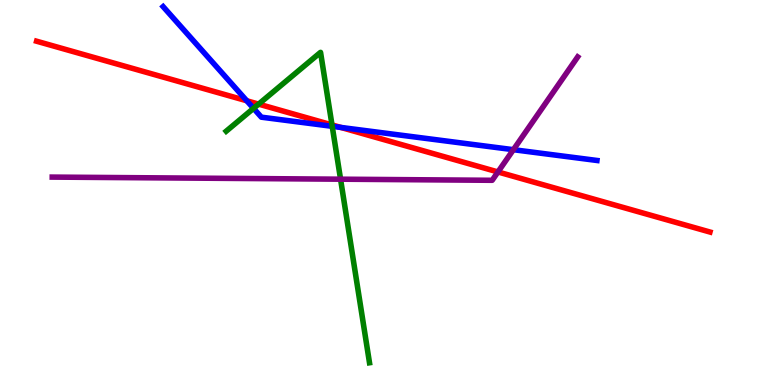[{'lines': ['blue', 'red'], 'intersections': [{'x': 3.18, 'y': 7.38}, {'x': 4.4, 'y': 6.69}]}, {'lines': ['green', 'red'], 'intersections': [{'x': 3.34, 'y': 7.3}, {'x': 4.28, 'y': 6.76}]}, {'lines': ['purple', 'red'], 'intersections': [{'x': 6.43, 'y': 5.53}]}, {'lines': ['blue', 'green'], 'intersections': [{'x': 3.27, 'y': 7.19}, {'x': 4.29, 'y': 6.72}]}, {'lines': ['blue', 'purple'], 'intersections': [{'x': 6.62, 'y': 6.11}]}, {'lines': ['green', 'purple'], 'intersections': [{'x': 4.39, 'y': 5.35}]}]